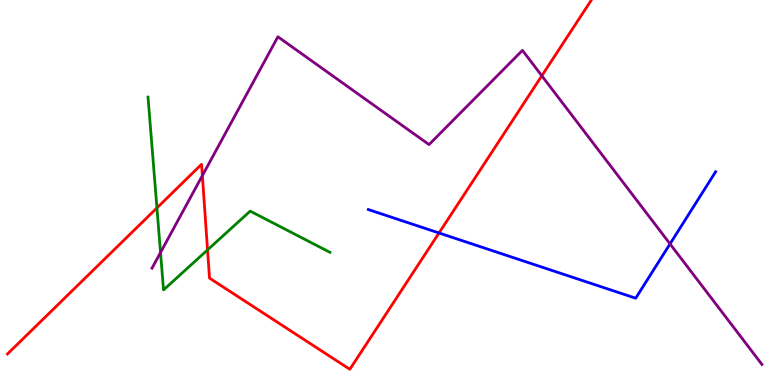[{'lines': ['blue', 'red'], 'intersections': [{'x': 5.66, 'y': 3.95}]}, {'lines': ['green', 'red'], 'intersections': [{'x': 2.02, 'y': 4.6}, {'x': 2.68, 'y': 3.51}]}, {'lines': ['purple', 'red'], 'intersections': [{'x': 2.61, 'y': 5.44}, {'x': 6.99, 'y': 8.03}]}, {'lines': ['blue', 'green'], 'intersections': []}, {'lines': ['blue', 'purple'], 'intersections': [{'x': 8.65, 'y': 3.66}]}, {'lines': ['green', 'purple'], 'intersections': [{'x': 2.07, 'y': 3.44}]}]